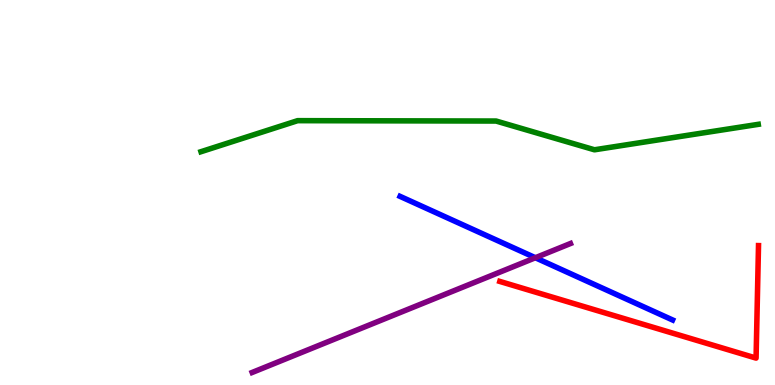[{'lines': ['blue', 'red'], 'intersections': []}, {'lines': ['green', 'red'], 'intersections': []}, {'lines': ['purple', 'red'], 'intersections': []}, {'lines': ['blue', 'green'], 'intersections': []}, {'lines': ['blue', 'purple'], 'intersections': [{'x': 6.91, 'y': 3.31}]}, {'lines': ['green', 'purple'], 'intersections': []}]